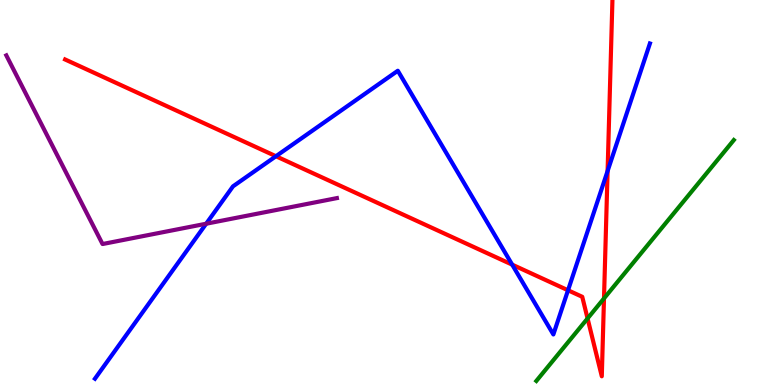[{'lines': ['blue', 'red'], 'intersections': [{'x': 3.56, 'y': 5.94}, {'x': 6.61, 'y': 3.13}, {'x': 7.33, 'y': 2.46}, {'x': 7.84, 'y': 5.56}]}, {'lines': ['green', 'red'], 'intersections': [{'x': 7.58, 'y': 1.73}, {'x': 7.79, 'y': 2.25}]}, {'lines': ['purple', 'red'], 'intersections': []}, {'lines': ['blue', 'green'], 'intersections': []}, {'lines': ['blue', 'purple'], 'intersections': [{'x': 2.66, 'y': 4.19}]}, {'lines': ['green', 'purple'], 'intersections': []}]